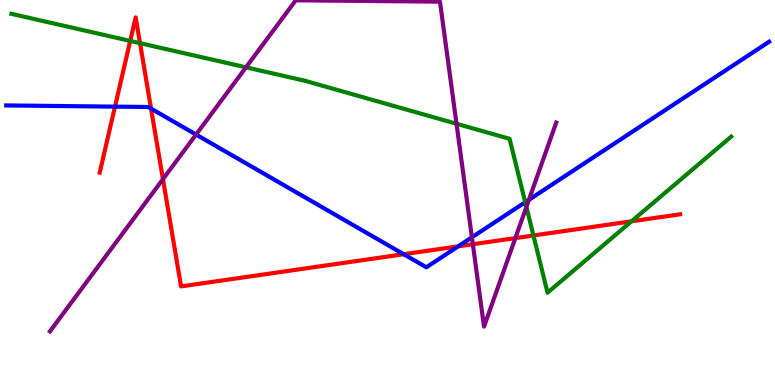[{'lines': ['blue', 'red'], 'intersections': [{'x': 1.48, 'y': 7.23}, {'x': 1.95, 'y': 7.18}, {'x': 5.21, 'y': 3.4}, {'x': 5.91, 'y': 3.6}]}, {'lines': ['green', 'red'], 'intersections': [{'x': 1.68, 'y': 8.94}, {'x': 1.81, 'y': 8.88}, {'x': 6.88, 'y': 3.88}, {'x': 8.15, 'y': 4.25}]}, {'lines': ['purple', 'red'], 'intersections': [{'x': 2.1, 'y': 5.35}, {'x': 6.1, 'y': 3.66}, {'x': 6.65, 'y': 3.82}]}, {'lines': ['blue', 'green'], 'intersections': [{'x': 6.78, 'y': 4.75}]}, {'lines': ['blue', 'purple'], 'intersections': [{'x': 2.53, 'y': 6.5}, {'x': 6.09, 'y': 3.84}, {'x': 6.82, 'y': 4.81}]}, {'lines': ['green', 'purple'], 'intersections': [{'x': 3.17, 'y': 8.25}, {'x': 5.89, 'y': 6.79}, {'x': 6.79, 'y': 4.63}]}]